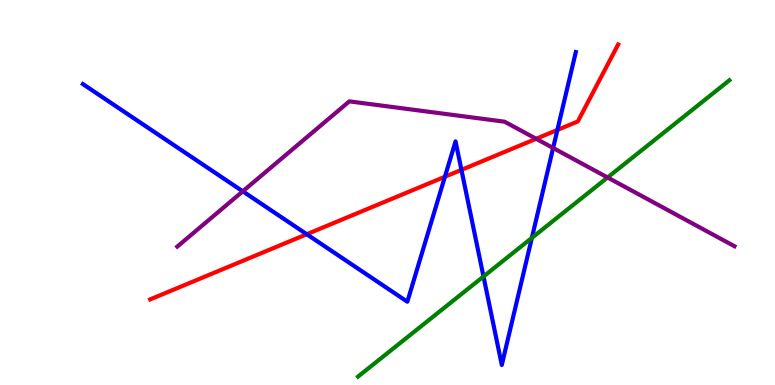[{'lines': ['blue', 'red'], 'intersections': [{'x': 3.96, 'y': 3.92}, {'x': 5.74, 'y': 5.41}, {'x': 5.95, 'y': 5.59}, {'x': 7.19, 'y': 6.62}]}, {'lines': ['green', 'red'], 'intersections': []}, {'lines': ['purple', 'red'], 'intersections': [{'x': 6.92, 'y': 6.4}]}, {'lines': ['blue', 'green'], 'intersections': [{'x': 6.24, 'y': 2.82}, {'x': 6.86, 'y': 3.82}]}, {'lines': ['blue', 'purple'], 'intersections': [{'x': 3.13, 'y': 5.03}, {'x': 7.14, 'y': 6.16}]}, {'lines': ['green', 'purple'], 'intersections': [{'x': 7.84, 'y': 5.39}]}]